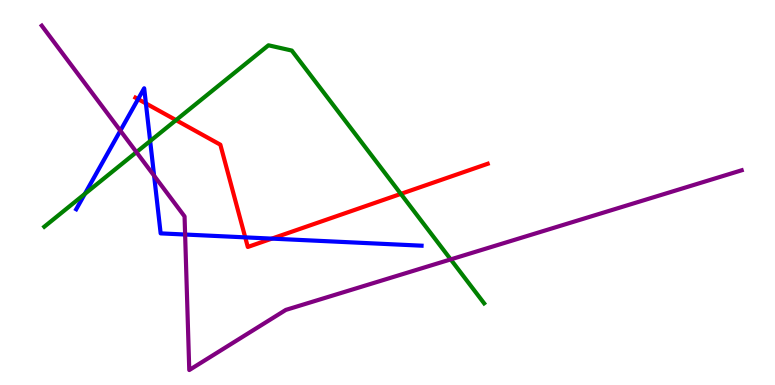[{'lines': ['blue', 'red'], 'intersections': [{'x': 1.78, 'y': 7.43}, {'x': 1.88, 'y': 7.31}, {'x': 3.16, 'y': 3.83}, {'x': 3.51, 'y': 3.8}]}, {'lines': ['green', 'red'], 'intersections': [{'x': 2.27, 'y': 6.88}, {'x': 5.17, 'y': 4.96}]}, {'lines': ['purple', 'red'], 'intersections': []}, {'lines': ['blue', 'green'], 'intersections': [{'x': 1.09, 'y': 4.96}, {'x': 1.94, 'y': 6.34}]}, {'lines': ['blue', 'purple'], 'intersections': [{'x': 1.55, 'y': 6.61}, {'x': 1.99, 'y': 5.44}, {'x': 2.39, 'y': 3.91}]}, {'lines': ['green', 'purple'], 'intersections': [{'x': 1.76, 'y': 6.05}, {'x': 5.82, 'y': 3.26}]}]